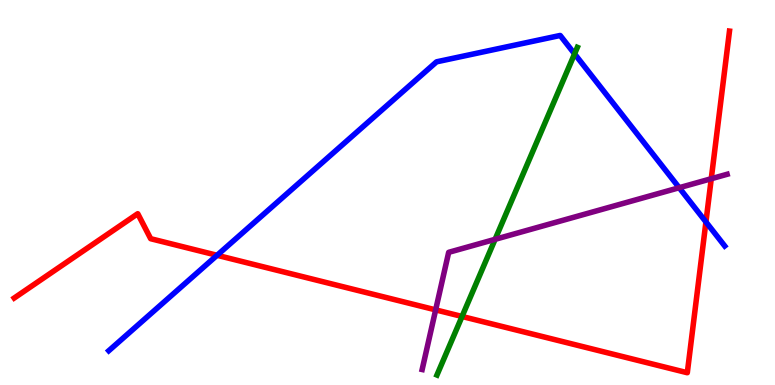[{'lines': ['blue', 'red'], 'intersections': [{'x': 2.8, 'y': 3.37}, {'x': 9.11, 'y': 4.24}]}, {'lines': ['green', 'red'], 'intersections': [{'x': 5.96, 'y': 1.78}]}, {'lines': ['purple', 'red'], 'intersections': [{'x': 5.62, 'y': 1.95}, {'x': 9.18, 'y': 5.36}]}, {'lines': ['blue', 'green'], 'intersections': [{'x': 7.41, 'y': 8.6}]}, {'lines': ['blue', 'purple'], 'intersections': [{'x': 8.76, 'y': 5.12}]}, {'lines': ['green', 'purple'], 'intersections': [{'x': 6.39, 'y': 3.78}]}]